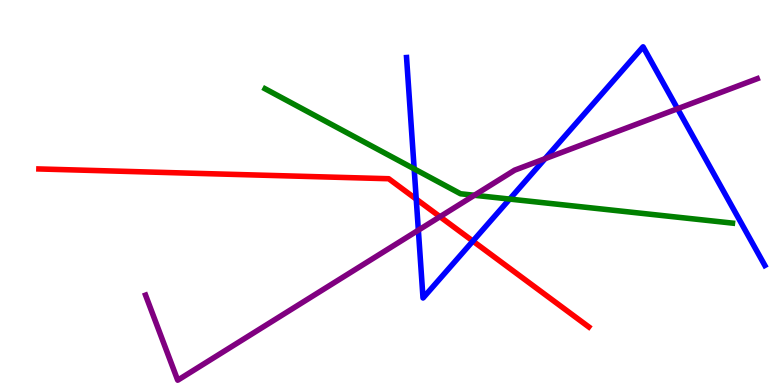[{'lines': ['blue', 'red'], 'intersections': [{'x': 5.37, 'y': 4.83}, {'x': 6.1, 'y': 3.74}]}, {'lines': ['green', 'red'], 'intersections': []}, {'lines': ['purple', 'red'], 'intersections': [{'x': 5.68, 'y': 4.37}]}, {'lines': ['blue', 'green'], 'intersections': [{'x': 5.34, 'y': 5.61}, {'x': 6.58, 'y': 4.83}]}, {'lines': ['blue', 'purple'], 'intersections': [{'x': 5.4, 'y': 4.02}, {'x': 7.03, 'y': 5.88}, {'x': 8.74, 'y': 7.18}]}, {'lines': ['green', 'purple'], 'intersections': [{'x': 6.12, 'y': 4.93}]}]